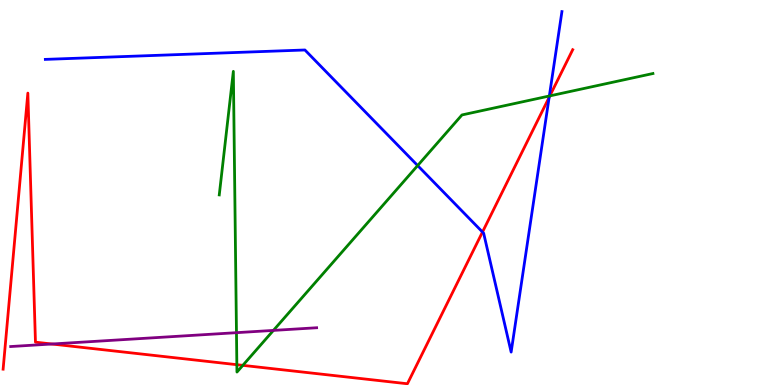[{'lines': ['blue', 'red'], 'intersections': [{'x': 6.23, 'y': 3.97}, {'x': 7.09, 'y': 7.47}]}, {'lines': ['green', 'red'], 'intersections': [{'x': 3.06, 'y': 0.528}, {'x': 3.13, 'y': 0.51}, {'x': 7.09, 'y': 7.51}]}, {'lines': ['purple', 'red'], 'intersections': [{'x': 0.67, 'y': 1.06}]}, {'lines': ['blue', 'green'], 'intersections': [{'x': 5.39, 'y': 5.7}, {'x': 7.09, 'y': 7.51}]}, {'lines': ['blue', 'purple'], 'intersections': []}, {'lines': ['green', 'purple'], 'intersections': [{'x': 3.05, 'y': 1.36}, {'x': 3.53, 'y': 1.42}]}]